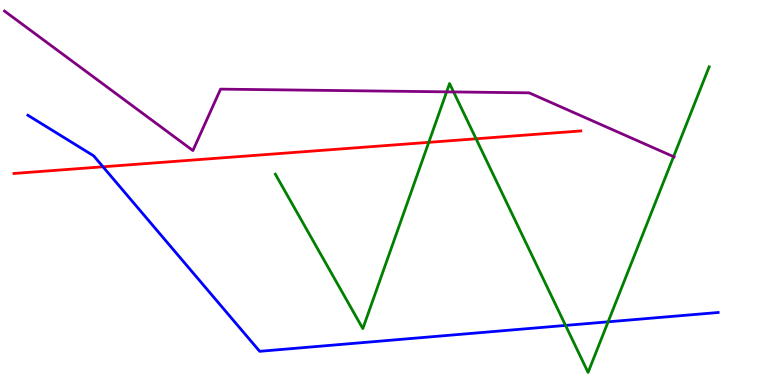[{'lines': ['blue', 'red'], 'intersections': [{'x': 1.33, 'y': 5.67}]}, {'lines': ['green', 'red'], 'intersections': [{'x': 5.53, 'y': 6.3}, {'x': 6.14, 'y': 6.39}]}, {'lines': ['purple', 'red'], 'intersections': []}, {'lines': ['blue', 'green'], 'intersections': [{'x': 7.3, 'y': 1.55}, {'x': 7.85, 'y': 1.64}]}, {'lines': ['blue', 'purple'], 'intersections': []}, {'lines': ['green', 'purple'], 'intersections': [{'x': 5.76, 'y': 7.61}, {'x': 5.85, 'y': 7.61}, {'x': 8.69, 'y': 5.93}]}]